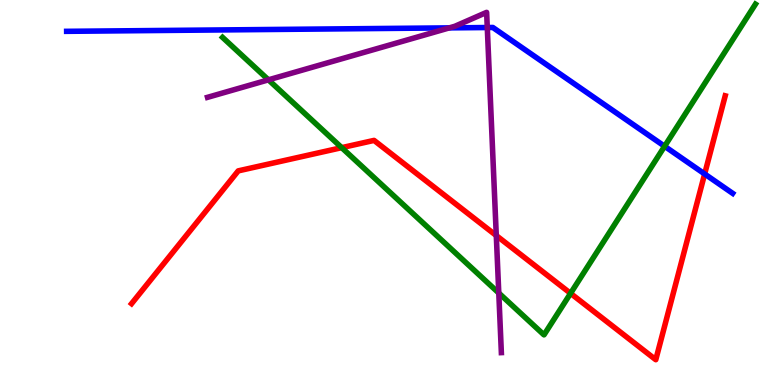[{'lines': ['blue', 'red'], 'intersections': [{'x': 9.09, 'y': 5.48}]}, {'lines': ['green', 'red'], 'intersections': [{'x': 4.41, 'y': 6.16}, {'x': 7.36, 'y': 2.38}]}, {'lines': ['purple', 'red'], 'intersections': [{'x': 6.4, 'y': 3.88}]}, {'lines': ['blue', 'green'], 'intersections': [{'x': 8.58, 'y': 6.2}]}, {'lines': ['blue', 'purple'], 'intersections': [{'x': 5.8, 'y': 9.28}, {'x': 6.29, 'y': 9.28}]}, {'lines': ['green', 'purple'], 'intersections': [{'x': 3.46, 'y': 7.93}, {'x': 6.44, 'y': 2.39}]}]